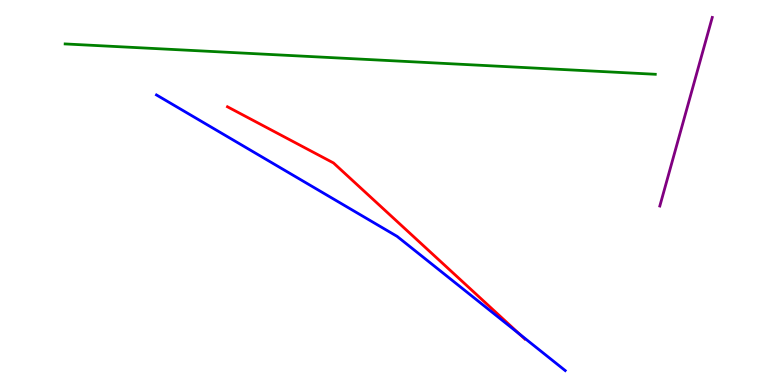[{'lines': ['blue', 'red'], 'intersections': [{'x': 6.7, 'y': 1.32}]}, {'lines': ['green', 'red'], 'intersections': []}, {'lines': ['purple', 'red'], 'intersections': []}, {'lines': ['blue', 'green'], 'intersections': []}, {'lines': ['blue', 'purple'], 'intersections': []}, {'lines': ['green', 'purple'], 'intersections': []}]